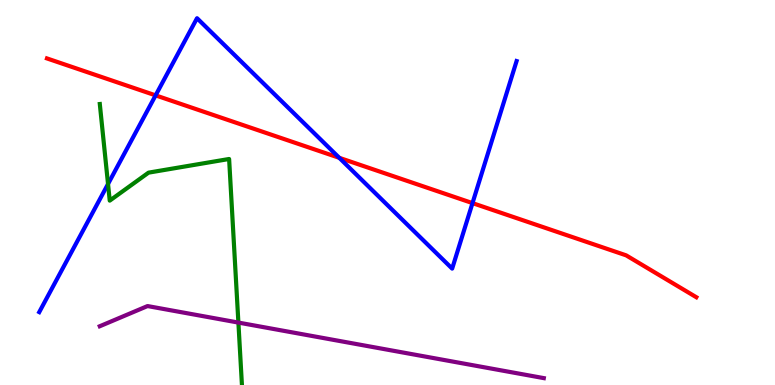[{'lines': ['blue', 'red'], 'intersections': [{'x': 2.01, 'y': 7.52}, {'x': 4.38, 'y': 5.9}, {'x': 6.1, 'y': 4.72}]}, {'lines': ['green', 'red'], 'intersections': []}, {'lines': ['purple', 'red'], 'intersections': []}, {'lines': ['blue', 'green'], 'intersections': [{'x': 1.39, 'y': 5.22}]}, {'lines': ['blue', 'purple'], 'intersections': []}, {'lines': ['green', 'purple'], 'intersections': [{'x': 3.08, 'y': 1.62}]}]